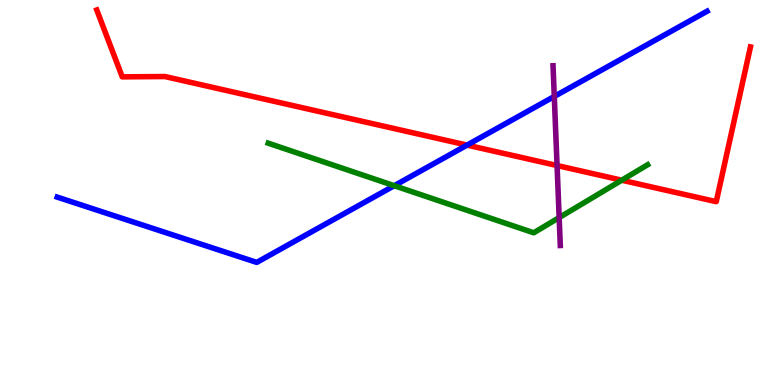[{'lines': ['blue', 'red'], 'intersections': [{'x': 6.03, 'y': 6.23}]}, {'lines': ['green', 'red'], 'intersections': [{'x': 8.02, 'y': 5.32}]}, {'lines': ['purple', 'red'], 'intersections': [{'x': 7.19, 'y': 5.7}]}, {'lines': ['blue', 'green'], 'intersections': [{'x': 5.09, 'y': 5.18}]}, {'lines': ['blue', 'purple'], 'intersections': [{'x': 7.15, 'y': 7.49}]}, {'lines': ['green', 'purple'], 'intersections': [{'x': 7.22, 'y': 4.35}]}]